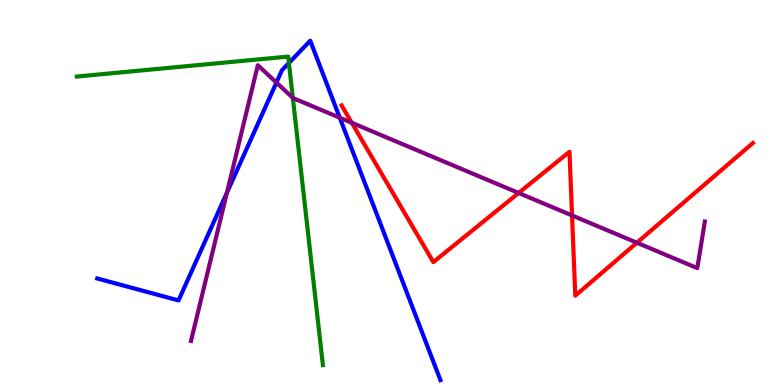[{'lines': ['blue', 'red'], 'intersections': []}, {'lines': ['green', 'red'], 'intersections': []}, {'lines': ['purple', 'red'], 'intersections': [{'x': 4.54, 'y': 6.81}, {'x': 6.69, 'y': 4.99}, {'x': 7.38, 'y': 4.4}, {'x': 8.22, 'y': 3.7}]}, {'lines': ['blue', 'green'], 'intersections': [{'x': 3.73, 'y': 8.36}]}, {'lines': ['blue', 'purple'], 'intersections': [{'x': 2.93, 'y': 5.0}, {'x': 3.57, 'y': 7.86}, {'x': 4.38, 'y': 6.94}]}, {'lines': ['green', 'purple'], 'intersections': [{'x': 3.78, 'y': 7.46}]}]